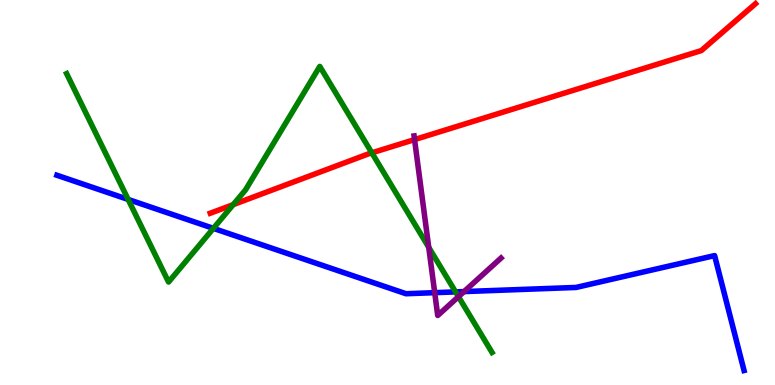[{'lines': ['blue', 'red'], 'intersections': []}, {'lines': ['green', 'red'], 'intersections': [{'x': 3.01, 'y': 4.68}, {'x': 4.8, 'y': 6.03}]}, {'lines': ['purple', 'red'], 'intersections': [{'x': 5.35, 'y': 6.37}]}, {'lines': ['blue', 'green'], 'intersections': [{'x': 1.65, 'y': 4.82}, {'x': 2.75, 'y': 4.07}, {'x': 5.88, 'y': 2.42}]}, {'lines': ['blue', 'purple'], 'intersections': [{'x': 5.61, 'y': 2.4}, {'x': 5.99, 'y': 2.43}]}, {'lines': ['green', 'purple'], 'intersections': [{'x': 5.53, 'y': 3.58}, {'x': 5.92, 'y': 2.29}]}]